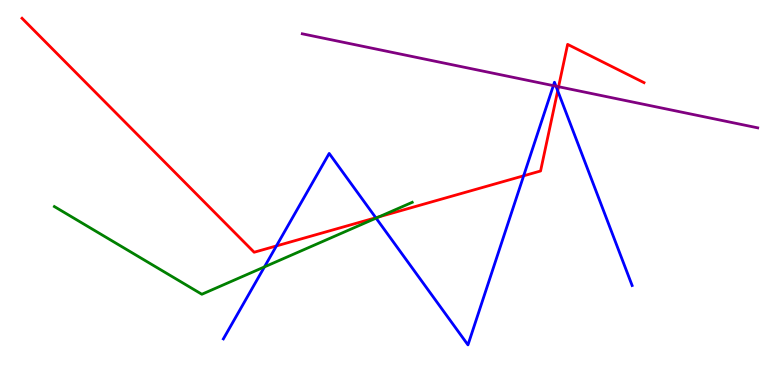[{'lines': ['blue', 'red'], 'intersections': [{'x': 3.57, 'y': 3.61}, {'x': 4.85, 'y': 4.34}, {'x': 6.76, 'y': 5.43}, {'x': 7.2, 'y': 7.64}]}, {'lines': ['green', 'red'], 'intersections': [{'x': 4.89, 'y': 4.37}]}, {'lines': ['purple', 'red'], 'intersections': [{'x': 7.21, 'y': 7.75}]}, {'lines': ['blue', 'green'], 'intersections': [{'x': 3.41, 'y': 3.07}, {'x': 4.85, 'y': 4.33}]}, {'lines': ['blue', 'purple'], 'intersections': [{'x': 7.14, 'y': 7.78}, {'x': 7.17, 'y': 7.76}]}, {'lines': ['green', 'purple'], 'intersections': []}]